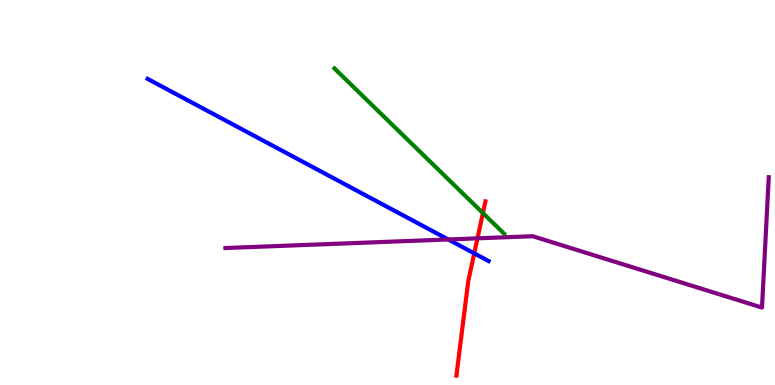[{'lines': ['blue', 'red'], 'intersections': [{'x': 6.12, 'y': 3.42}]}, {'lines': ['green', 'red'], 'intersections': [{'x': 6.23, 'y': 4.47}]}, {'lines': ['purple', 'red'], 'intersections': [{'x': 6.16, 'y': 3.81}]}, {'lines': ['blue', 'green'], 'intersections': []}, {'lines': ['blue', 'purple'], 'intersections': [{'x': 5.78, 'y': 3.78}]}, {'lines': ['green', 'purple'], 'intersections': []}]